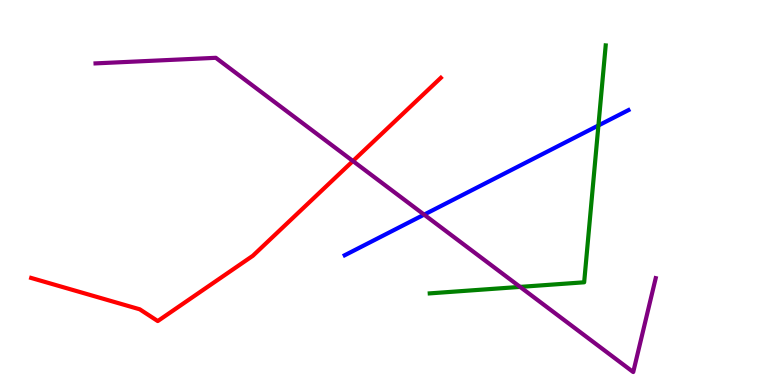[{'lines': ['blue', 'red'], 'intersections': []}, {'lines': ['green', 'red'], 'intersections': []}, {'lines': ['purple', 'red'], 'intersections': [{'x': 4.55, 'y': 5.82}]}, {'lines': ['blue', 'green'], 'intersections': [{'x': 7.72, 'y': 6.74}]}, {'lines': ['blue', 'purple'], 'intersections': [{'x': 5.47, 'y': 4.43}]}, {'lines': ['green', 'purple'], 'intersections': [{'x': 6.71, 'y': 2.55}]}]